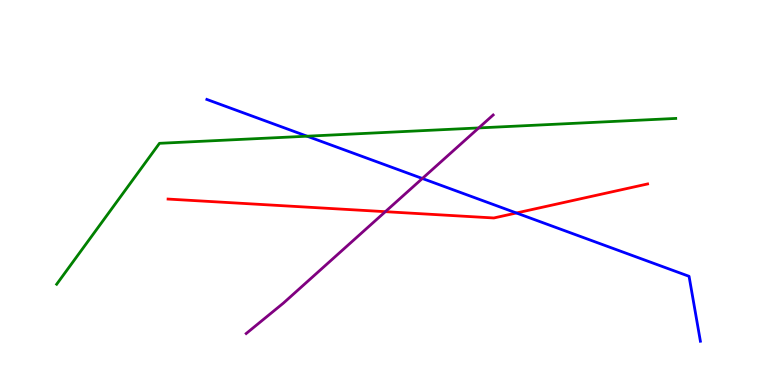[{'lines': ['blue', 'red'], 'intersections': [{'x': 6.66, 'y': 4.47}]}, {'lines': ['green', 'red'], 'intersections': []}, {'lines': ['purple', 'red'], 'intersections': [{'x': 4.97, 'y': 4.5}]}, {'lines': ['blue', 'green'], 'intersections': [{'x': 3.96, 'y': 6.46}]}, {'lines': ['blue', 'purple'], 'intersections': [{'x': 5.45, 'y': 5.36}]}, {'lines': ['green', 'purple'], 'intersections': [{'x': 6.18, 'y': 6.68}]}]